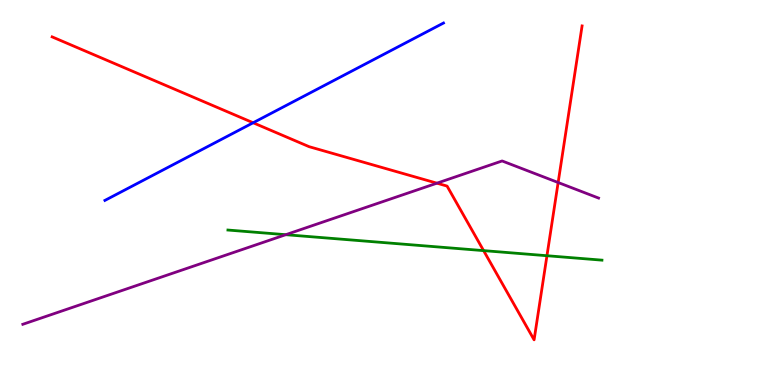[{'lines': ['blue', 'red'], 'intersections': [{'x': 3.27, 'y': 6.81}]}, {'lines': ['green', 'red'], 'intersections': [{'x': 6.24, 'y': 3.49}, {'x': 7.06, 'y': 3.36}]}, {'lines': ['purple', 'red'], 'intersections': [{'x': 5.64, 'y': 5.24}, {'x': 7.2, 'y': 5.26}]}, {'lines': ['blue', 'green'], 'intersections': []}, {'lines': ['blue', 'purple'], 'intersections': []}, {'lines': ['green', 'purple'], 'intersections': [{'x': 3.69, 'y': 3.9}]}]